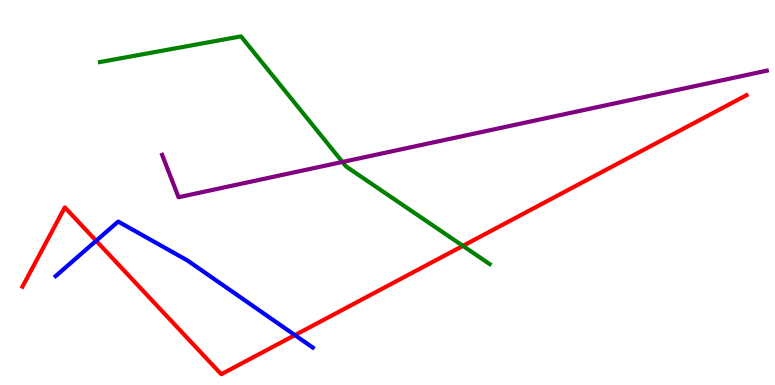[{'lines': ['blue', 'red'], 'intersections': [{'x': 1.24, 'y': 3.75}, {'x': 3.81, 'y': 1.3}]}, {'lines': ['green', 'red'], 'intersections': [{'x': 5.97, 'y': 3.61}]}, {'lines': ['purple', 'red'], 'intersections': []}, {'lines': ['blue', 'green'], 'intersections': []}, {'lines': ['blue', 'purple'], 'intersections': []}, {'lines': ['green', 'purple'], 'intersections': [{'x': 4.42, 'y': 5.79}]}]